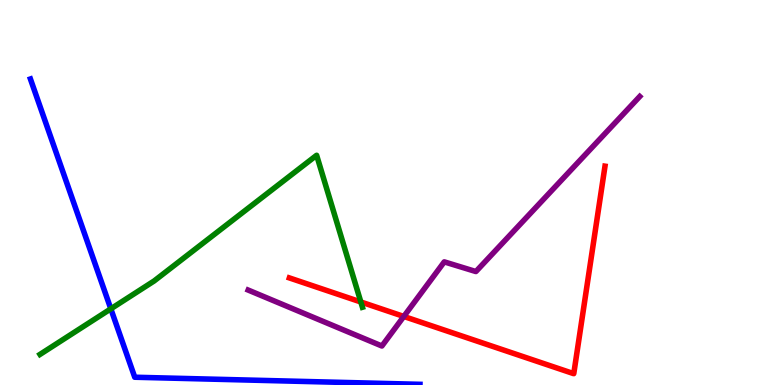[{'lines': ['blue', 'red'], 'intersections': []}, {'lines': ['green', 'red'], 'intersections': [{'x': 4.66, 'y': 2.16}]}, {'lines': ['purple', 'red'], 'intersections': [{'x': 5.21, 'y': 1.78}]}, {'lines': ['blue', 'green'], 'intersections': [{'x': 1.43, 'y': 1.98}]}, {'lines': ['blue', 'purple'], 'intersections': []}, {'lines': ['green', 'purple'], 'intersections': []}]